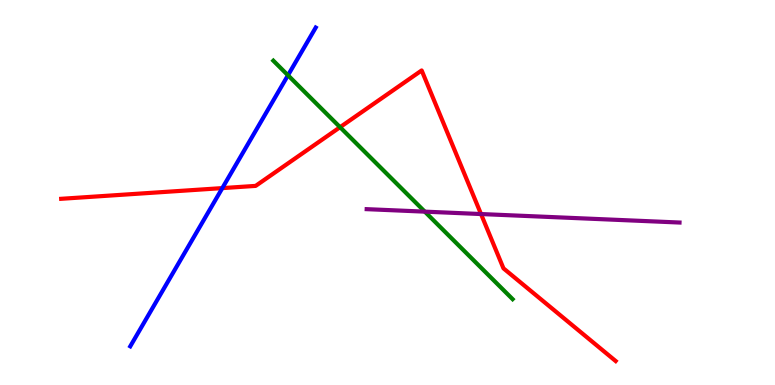[{'lines': ['blue', 'red'], 'intersections': [{'x': 2.87, 'y': 5.11}]}, {'lines': ['green', 'red'], 'intersections': [{'x': 4.39, 'y': 6.7}]}, {'lines': ['purple', 'red'], 'intersections': [{'x': 6.21, 'y': 4.44}]}, {'lines': ['blue', 'green'], 'intersections': [{'x': 3.72, 'y': 8.04}]}, {'lines': ['blue', 'purple'], 'intersections': []}, {'lines': ['green', 'purple'], 'intersections': [{'x': 5.48, 'y': 4.5}]}]